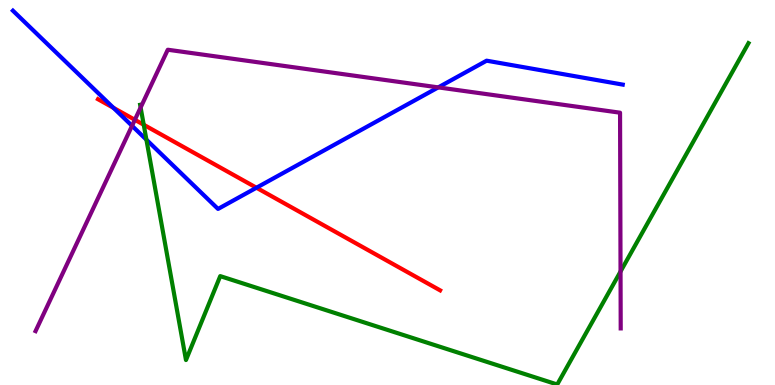[{'lines': ['blue', 'red'], 'intersections': [{'x': 1.46, 'y': 7.2}, {'x': 3.31, 'y': 5.12}]}, {'lines': ['green', 'red'], 'intersections': [{'x': 1.85, 'y': 6.76}]}, {'lines': ['purple', 'red'], 'intersections': [{'x': 1.74, 'y': 6.89}]}, {'lines': ['blue', 'green'], 'intersections': [{'x': 1.89, 'y': 6.37}]}, {'lines': ['blue', 'purple'], 'intersections': [{'x': 1.7, 'y': 6.73}, {'x': 5.65, 'y': 7.73}]}, {'lines': ['green', 'purple'], 'intersections': [{'x': 1.81, 'y': 7.21}, {'x': 8.01, 'y': 2.95}]}]